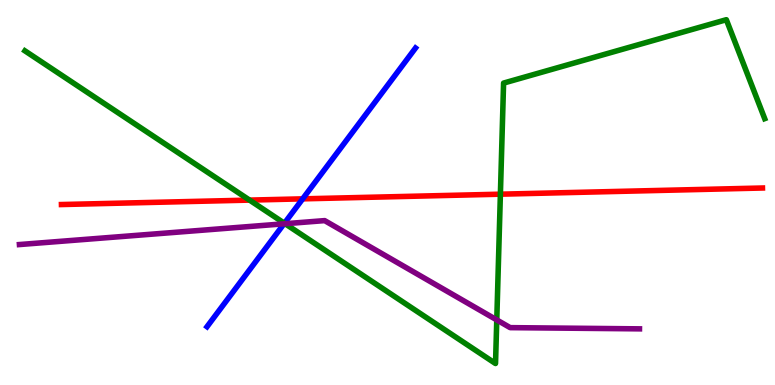[{'lines': ['blue', 'red'], 'intersections': [{'x': 3.91, 'y': 4.84}]}, {'lines': ['green', 'red'], 'intersections': [{'x': 3.22, 'y': 4.8}, {'x': 6.46, 'y': 4.96}]}, {'lines': ['purple', 'red'], 'intersections': []}, {'lines': ['blue', 'green'], 'intersections': [{'x': 3.67, 'y': 4.2}]}, {'lines': ['blue', 'purple'], 'intersections': [{'x': 3.66, 'y': 4.19}]}, {'lines': ['green', 'purple'], 'intersections': [{'x': 3.68, 'y': 4.19}, {'x': 6.41, 'y': 1.69}]}]